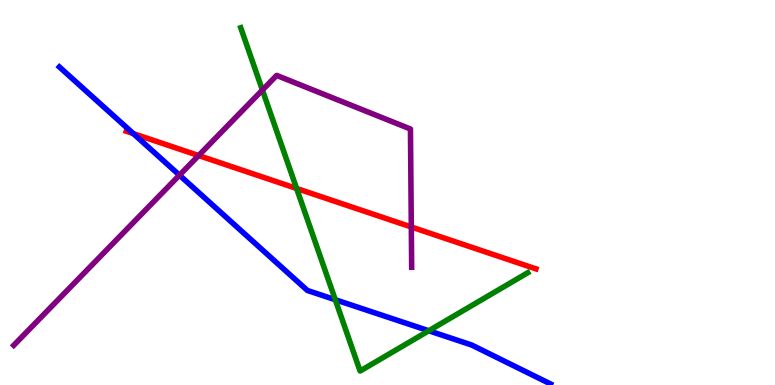[{'lines': ['blue', 'red'], 'intersections': [{'x': 1.72, 'y': 6.53}]}, {'lines': ['green', 'red'], 'intersections': [{'x': 3.83, 'y': 5.1}]}, {'lines': ['purple', 'red'], 'intersections': [{'x': 2.56, 'y': 5.96}, {'x': 5.31, 'y': 4.1}]}, {'lines': ['blue', 'green'], 'intersections': [{'x': 4.33, 'y': 2.21}, {'x': 5.53, 'y': 1.41}]}, {'lines': ['blue', 'purple'], 'intersections': [{'x': 2.32, 'y': 5.45}]}, {'lines': ['green', 'purple'], 'intersections': [{'x': 3.39, 'y': 7.66}]}]